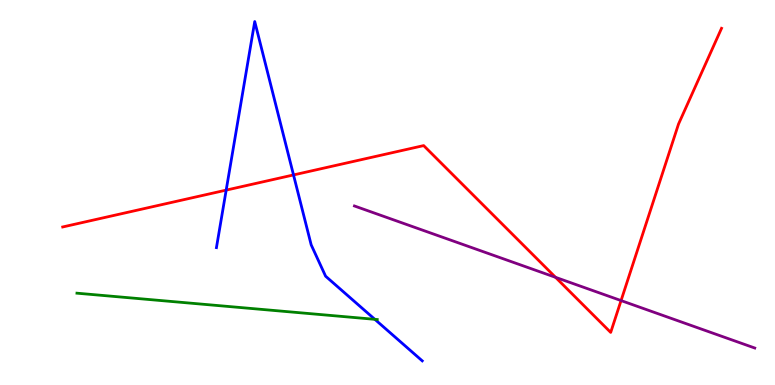[{'lines': ['blue', 'red'], 'intersections': [{'x': 2.92, 'y': 5.06}, {'x': 3.79, 'y': 5.46}]}, {'lines': ['green', 'red'], 'intersections': []}, {'lines': ['purple', 'red'], 'intersections': [{'x': 7.17, 'y': 2.8}, {'x': 8.01, 'y': 2.19}]}, {'lines': ['blue', 'green'], 'intersections': [{'x': 4.84, 'y': 1.71}]}, {'lines': ['blue', 'purple'], 'intersections': []}, {'lines': ['green', 'purple'], 'intersections': []}]